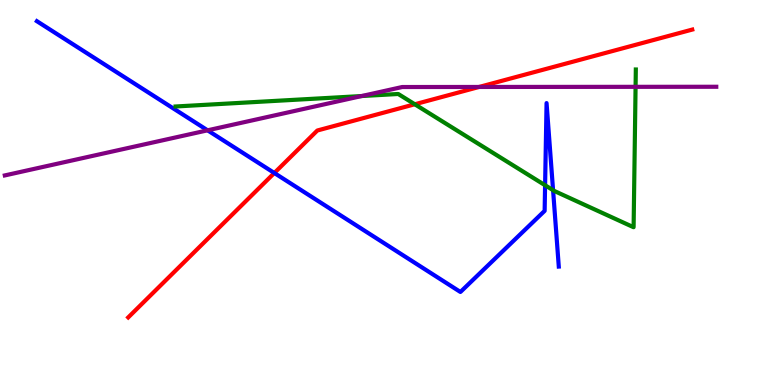[{'lines': ['blue', 'red'], 'intersections': [{'x': 3.54, 'y': 5.51}]}, {'lines': ['green', 'red'], 'intersections': [{'x': 5.35, 'y': 7.29}]}, {'lines': ['purple', 'red'], 'intersections': [{'x': 6.18, 'y': 7.74}]}, {'lines': ['blue', 'green'], 'intersections': [{'x': 7.03, 'y': 5.19}, {'x': 7.14, 'y': 5.06}]}, {'lines': ['blue', 'purple'], 'intersections': [{'x': 2.68, 'y': 6.62}]}, {'lines': ['green', 'purple'], 'intersections': [{'x': 4.67, 'y': 7.51}, {'x': 8.2, 'y': 7.74}]}]